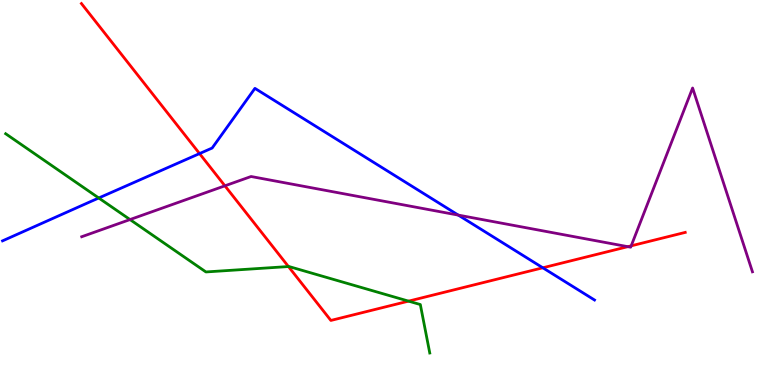[{'lines': ['blue', 'red'], 'intersections': [{'x': 2.57, 'y': 6.01}, {'x': 7.0, 'y': 3.04}]}, {'lines': ['green', 'red'], 'intersections': [{'x': 3.72, 'y': 3.08}, {'x': 5.27, 'y': 2.18}]}, {'lines': ['purple', 'red'], 'intersections': [{'x': 2.9, 'y': 5.17}, {'x': 8.1, 'y': 3.59}, {'x': 8.14, 'y': 3.61}]}, {'lines': ['blue', 'green'], 'intersections': [{'x': 1.27, 'y': 4.86}]}, {'lines': ['blue', 'purple'], 'intersections': [{'x': 5.91, 'y': 4.41}]}, {'lines': ['green', 'purple'], 'intersections': [{'x': 1.68, 'y': 4.3}]}]